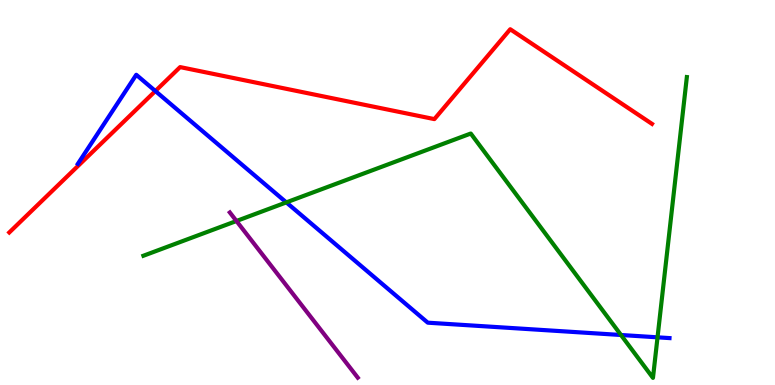[{'lines': ['blue', 'red'], 'intersections': [{'x': 2.0, 'y': 7.64}]}, {'lines': ['green', 'red'], 'intersections': []}, {'lines': ['purple', 'red'], 'intersections': []}, {'lines': ['blue', 'green'], 'intersections': [{'x': 3.69, 'y': 4.74}, {'x': 8.01, 'y': 1.3}, {'x': 8.48, 'y': 1.24}]}, {'lines': ['blue', 'purple'], 'intersections': []}, {'lines': ['green', 'purple'], 'intersections': [{'x': 3.05, 'y': 4.26}]}]